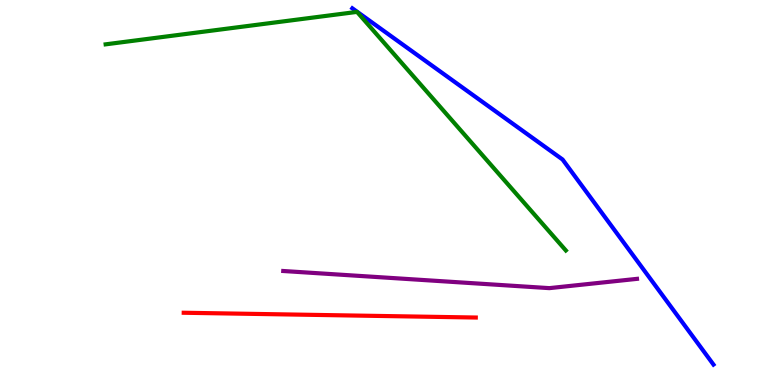[{'lines': ['blue', 'red'], 'intersections': []}, {'lines': ['green', 'red'], 'intersections': []}, {'lines': ['purple', 'red'], 'intersections': []}, {'lines': ['blue', 'green'], 'intersections': []}, {'lines': ['blue', 'purple'], 'intersections': []}, {'lines': ['green', 'purple'], 'intersections': []}]